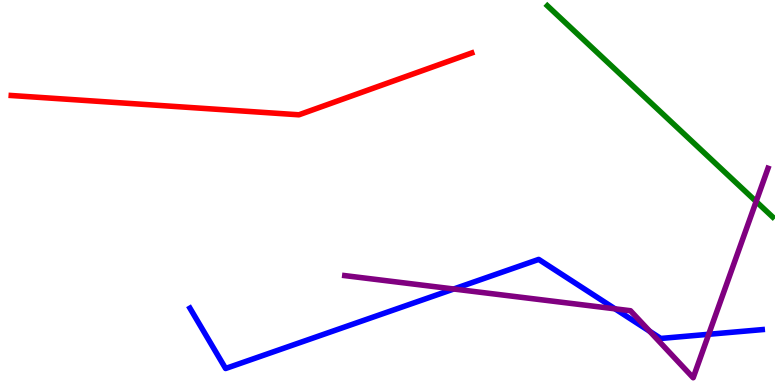[{'lines': ['blue', 'red'], 'intersections': []}, {'lines': ['green', 'red'], 'intersections': []}, {'lines': ['purple', 'red'], 'intersections': []}, {'lines': ['blue', 'green'], 'intersections': []}, {'lines': ['blue', 'purple'], 'intersections': [{'x': 5.85, 'y': 2.49}, {'x': 7.94, 'y': 1.98}, {'x': 8.38, 'y': 1.4}, {'x': 9.14, 'y': 1.32}]}, {'lines': ['green', 'purple'], 'intersections': [{'x': 9.76, 'y': 4.77}]}]